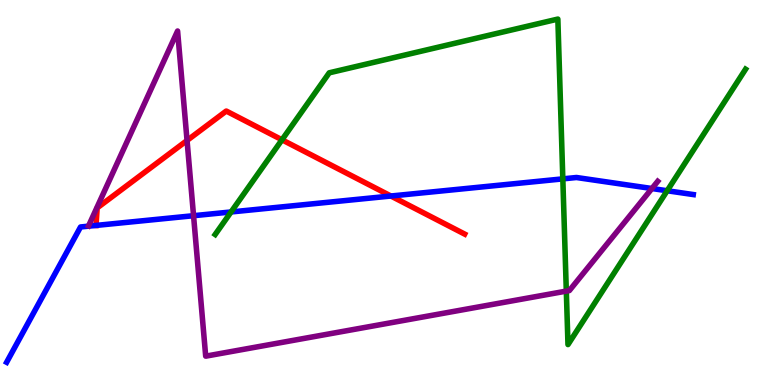[{'lines': ['blue', 'red'], 'intersections': [{'x': 1.24, 'y': 4.14}, {'x': 5.04, 'y': 4.91}]}, {'lines': ['green', 'red'], 'intersections': [{'x': 3.64, 'y': 6.37}]}, {'lines': ['purple', 'red'], 'intersections': [{'x': 2.41, 'y': 6.35}]}, {'lines': ['blue', 'green'], 'intersections': [{'x': 2.98, 'y': 4.49}, {'x': 7.26, 'y': 5.35}, {'x': 8.61, 'y': 5.05}]}, {'lines': ['blue', 'purple'], 'intersections': [{'x': 2.5, 'y': 4.4}, {'x': 8.41, 'y': 5.1}]}, {'lines': ['green', 'purple'], 'intersections': [{'x': 7.31, 'y': 2.44}]}]